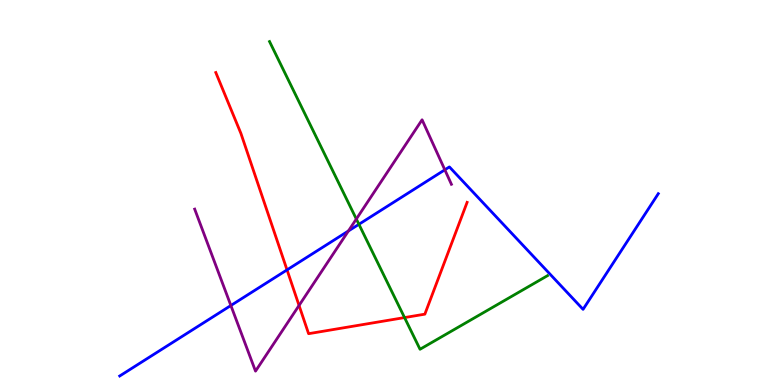[{'lines': ['blue', 'red'], 'intersections': [{'x': 3.7, 'y': 2.99}]}, {'lines': ['green', 'red'], 'intersections': [{'x': 5.22, 'y': 1.75}]}, {'lines': ['purple', 'red'], 'intersections': [{'x': 3.86, 'y': 2.07}]}, {'lines': ['blue', 'green'], 'intersections': [{'x': 4.63, 'y': 4.17}]}, {'lines': ['blue', 'purple'], 'intersections': [{'x': 2.98, 'y': 2.06}, {'x': 4.5, 'y': 4.0}, {'x': 5.74, 'y': 5.59}]}, {'lines': ['green', 'purple'], 'intersections': [{'x': 4.6, 'y': 4.31}]}]